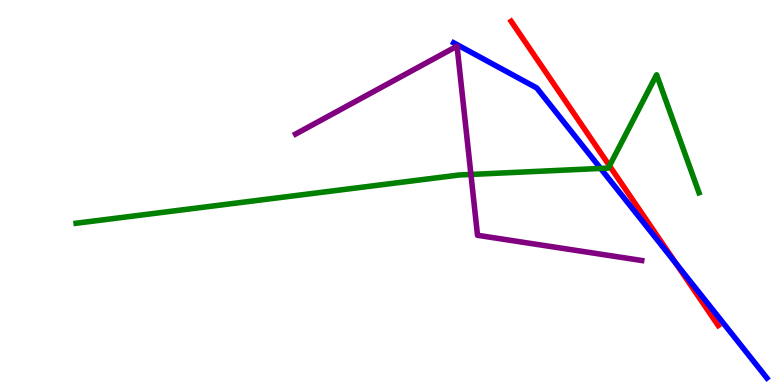[{'lines': ['blue', 'red'], 'intersections': [{'x': 8.72, 'y': 3.16}]}, {'lines': ['green', 'red'], 'intersections': [{'x': 7.86, 'y': 5.69}]}, {'lines': ['purple', 'red'], 'intersections': []}, {'lines': ['blue', 'green'], 'intersections': [{'x': 7.75, 'y': 5.63}]}, {'lines': ['blue', 'purple'], 'intersections': []}, {'lines': ['green', 'purple'], 'intersections': [{'x': 6.08, 'y': 5.47}]}]